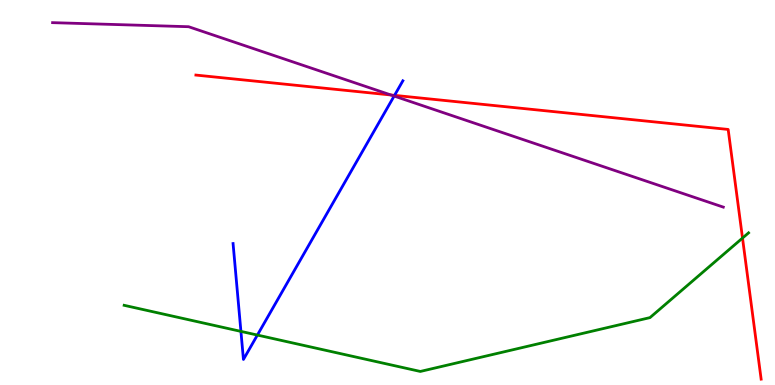[{'lines': ['blue', 'red'], 'intersections': [{'x': 5.09, 'y': 7.52}]}, {'lines': ['green', 'red'], 'intersections': [{'x': 9.58, 'y': 3.82}]}, {'lines': ['purple', 'red'], 'intersections': [{'x': 5.05, 'y': 7.53}]}, {'lines': ['blue', 'green'], 'intersections': [{'x': 3.11, 'y': 1.39}, {'x': 3.32, 'y': 1.3}]}, {'lines': ['blue', 'purple'], 'intersections': [{'x': 5.09, 'y': 7.51}]}, {'lines': ['green', 'purple'], 'intersections': []}]